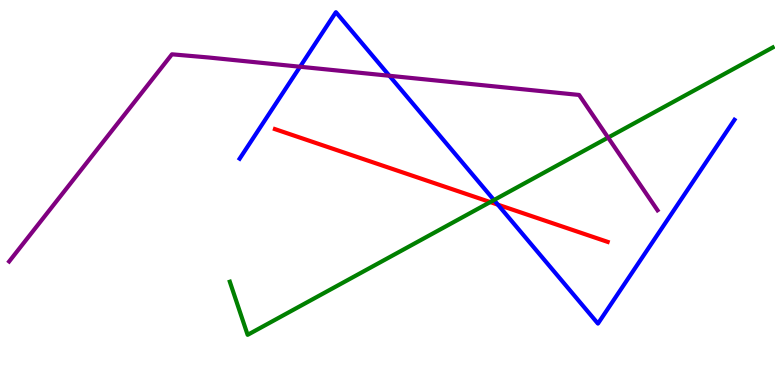[{'lines': ['blue', 'red'], 'intersections': [{'x': 6.42, 'y': 4.68}]}, {'lines': ['green', 'red'], 'intersections': [{'x': 6.33, 'y': 4.75}]}, {'lines': ['purple', 'red'], 'intersections': []}, {'lines': ['blue', 'green'], 'intersections': [{'x': 6.37, 'y': 4.8}]}, {'lines': ['blue', 'purple'], 'intersections': [{'x': 3.87, 'y': 8.27}, {'x': 5.02, 'y': 8.03}]}, {'lines': ['green', 'purple'], 'intersections': [{'x': 7.85, 'y': 6.43}]}]